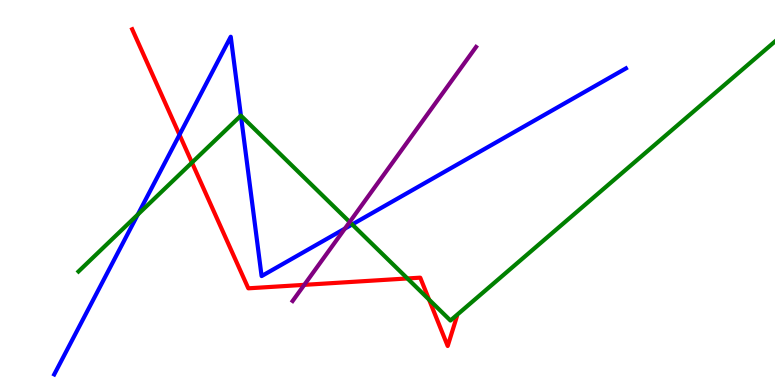[{'lines': ['blue', 'red'], 'intersections': [{'x': 2.32, 'y': 6.5}]}, {'lines': ['green', 'red'], 'intersections': [{'x': 2.48, 'y': 5.78}, {'x': 5.26, 'y': 2.77}, {'x': 5.54, 'y': 2.22}]}, {'lines': ['purple', 'red'], 'intersections': [{'x': 3.93, 'y': 2.6}]}, {'lines': ['blue', 'green'], 'intersections': [{'x': 1.78, 'y': 4.43}, {'x': 3.11, 'y': 7.0}, {'x': 4.54, 'y': 4.17}]}, {'lines': ['blue', 'purple'], 'intersections': [{'x': 4.45, 'y': 4.06}]}, {'lines': ['green', 'purple'], 'intersections': [{'x': 4.51, 'y': 4.23}]}]